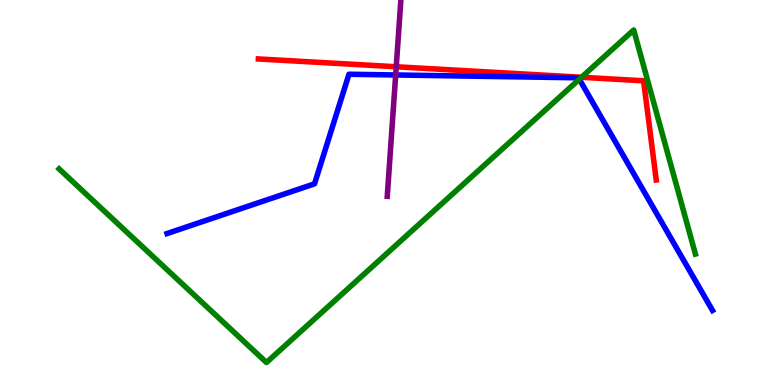[{'lines': ['blue', 'red'], 'intersections': []}, {'lines': ['green', 'red'], 'intersections': [{'x': 7.5, 'y': 7.99}]}, {'lines': ['purple', 'red'], 'intersections': [{'x': 5.11, 'y': 8.27}]}, {'lines': ['blue', 'green'], 'intersections': [{'x': 7.48, 'y': 7.94}]}, {'lines': ['blue', 'purple'], 'intersections': [{'x': 5.11, 'y': 8.05}]}, {'lines': ['green', 'purple'], 'intersections': []}]